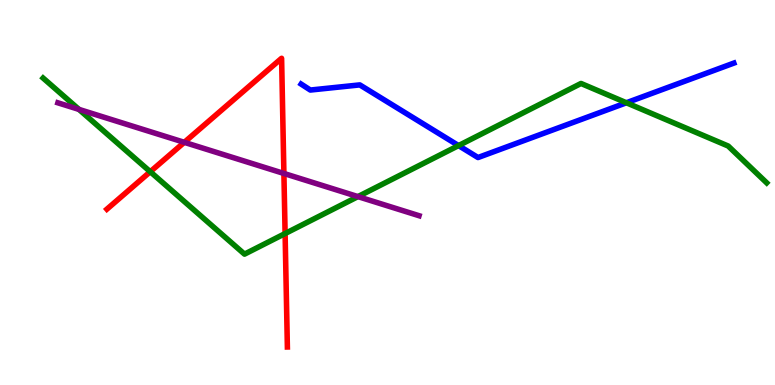[{'lines': ['blue', 'red'], 'intersections': []}, {'lines': ['green', 'red'], 'intersections': [{'x': 1.94, 'y': 5.54}, {'x': 3.68, 'y': 3.93}]}, {'lines': ['purple', 'red'], 'intersections': [{'x': 2.38, 'y': 6.3}, {'x': 3.66, 'y': 5.49}]}, {'lines': ['blue', 'green'], 'intersections': [{'x': 5.92, 'y': 6.22}, {'x': 8.08, 'y': 7.33}]}, {'lines': ['blue', 'purple'], 'intersections': []}, {'lines': ['green', 'purple'], 'intersections': [{'x': 1.02, 'y': 7.16}, {'x': 4.62, 'y': 4.89}]}]